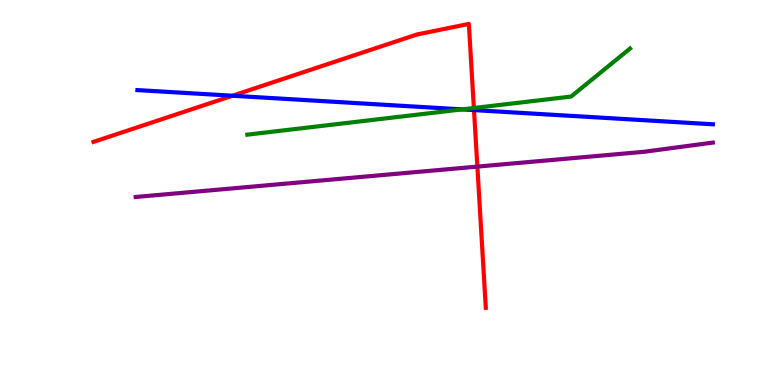[{'lines': ['blue', 'red'], 'intersections': [{'x': 3.0, 'y': 7.51}, {'x': 6.12, 'y': 7.14}]}, {'lines': ['green', 'red'], 'intersections': [{'x': 6.11, 'y': 7.19}]}, {'lines': ['purple', 'red'], 'intersections': [{'x': 6.16, 'y': 5.67}]}, {'lines': ['blue', 'green'], 'intersections': [{'x': 5.96, 'y': 7.16}]}, {'lines': ['blue', 'purple'], 'intersections': []}, {'lines': ['green', 'purple'], 'intersections': []}]